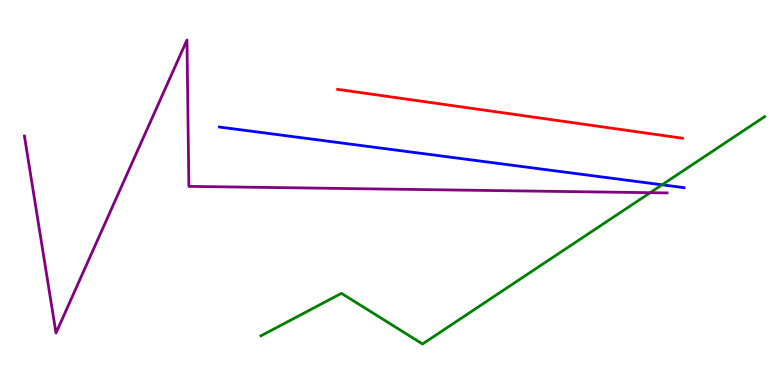[{'lines': ['blue', 'red'], 'intersections': []}, {'lines': ['green', 'red'], 'intersections': []}, {'lines': ['purple', 'red'], 'intersections': []}, {'lines': ['blue', 'green'], 'intersections': [{'x': 8.54, 'y': 5.2}]}, {'lines': ['blue', 'purple'], 'intersections': []}, {'lines': ['green', 'purple'], 'intersections': [{'x': 8.39, 'y': 5.0}]}]